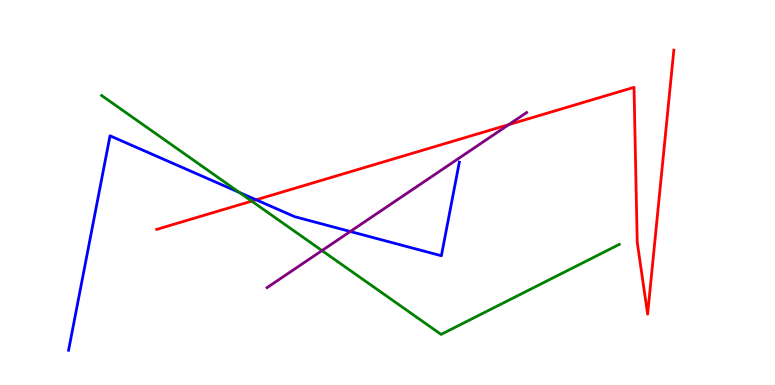[{'lines': ['blue', 'red'], 'intersections': [{'x': 3.31, 'y': 4.81}]}, {'lines': ['green', 'red'], 'intersections': [{'x': 3.25, 'y': 4.78}]}, {'lines': ['purple', 'red'], 'intersections': [{'x': 6.56, 'y': 6.76}]}, {'lines': ['blue', 'green'], 'intersections': [{'x': 3.09, 'y': 5.0}]}, {'lines': ['blue', 'purple'], 'intersections': [{'x': 4.52, 'y': 3.99}]}, {'lines': ['green', 'purple'], 'intersections': [{'x': 4.15, 'y': 3.49}]}]